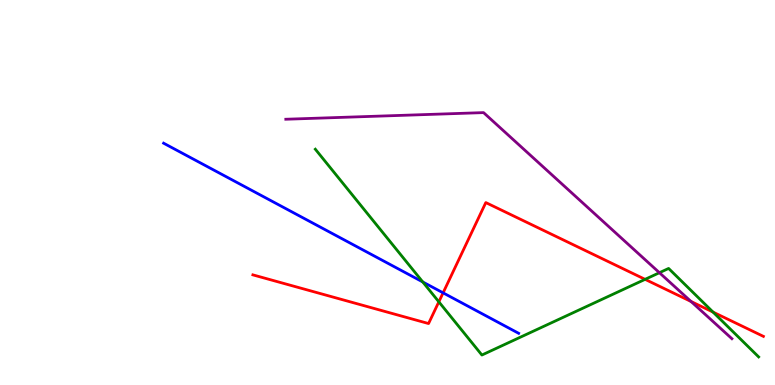[{'lines': ['blue', 'red'], 'intersections': [{'x': 5.72, 'y': 2.39}]}, {'lines': ['green', 'red'], 'intersections': [{'x': 5.66, 'y': 2.16}, {'x': 8.32, 'y': 2.74}, {'x': 9.2, 'y': 1.89}]}, {'lines': ['purple', 'red'], 'intersections': [{'x': 8.92, 'y': 2.17}]}, {'lines': ['blue', 'green'], 'intersections': [{'x': 5.46, 'y': 2.68}]}, {'lines': ['blue', 'purple'], 'intersections': []}, {'lines': ['green', 'purple'], 'intersections': [{'x': 8.51, 'y': 2.92}]}]